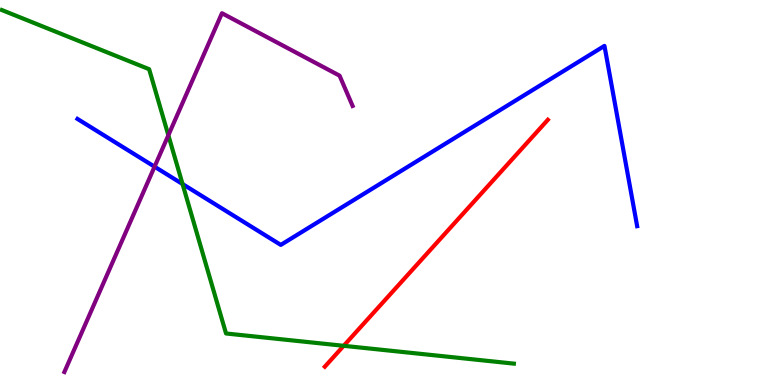[{'lines': ['blue', 'red'], 'intersections': []}, {'lines': ['green', 'red'], 'intersections': [{'x': 4.43, 'y': 1.02}]}, {'lines': ['purple', 'red'], 'intersections': []}, {'lines': ['blue', 'green'], 'intersections': [{'x': 2.36, 'y': 5.22}]}, {'lines': ['blue', 'purple'], 'intersections': [{'x': 1.99, 'y': 5.67}]}, {'lines': ['green', 'purple'], 'intersections': [{'x': 2.17, 'y': 6.49}]}]